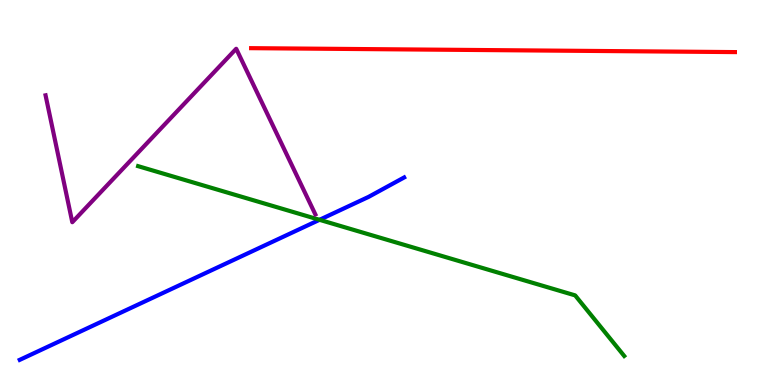[{'lines': ['blue', 'red'], 'intersections': []}, {'lines': ['green', 'red'], 'intersections': []}, {'lines': ['purple', 'red'], 'intersections': []}, {'lines': ['blue', 'green'], 'intersections': [{'x': 4.12, 'y': 4.29}]}, {'lines': ['blue', 'purple'], 'intersections': []}, {'lines': ['green', 'purple'], 'intersections': []}]